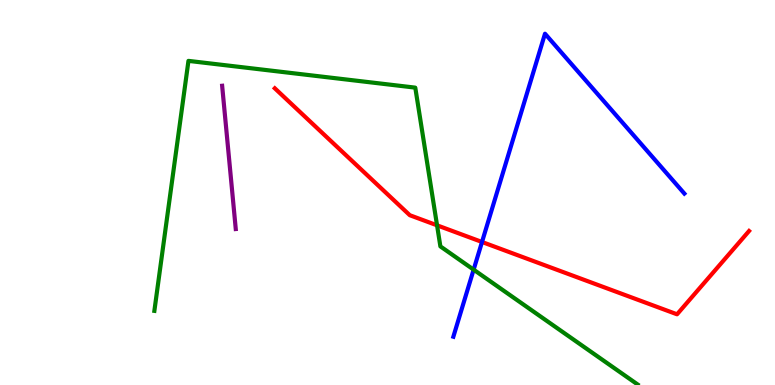[{'lines': ['blue', 'red'], 'intersections': [{'x': 6.22, 'y': 3.71}]}, {'lines': ['green', 'red'], 'intersections': [{'x': 5.64, 'y': 4.15}]}, {'lines': ['purple', 'red'], 'intersections': []}, {'lines': ['blue', 'green'], 'intersections': [{'x': 6.11, 'y': 3.0}]}, {'lines': ['blue', 'purple'], 'intersections': []}, {'lines': ['green', 'purple'], 'intersections': []}]